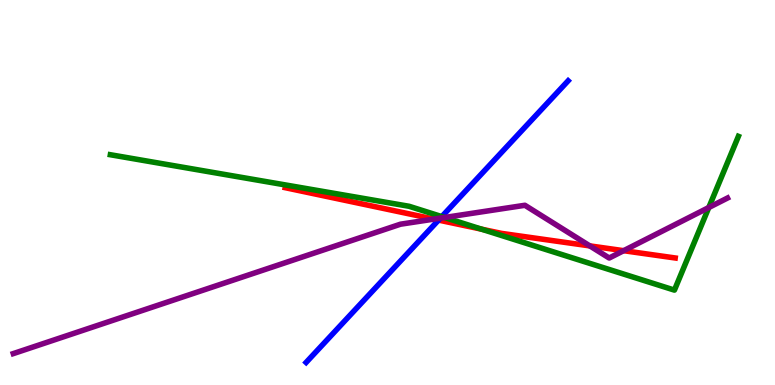[{'lines': ['blue', 'red'], 'intersections': [{'x': 5.66, 'y': 4.28}]}, {'lines': ['green', 'red'], 'intersections': [{'x': 6.21, 'y': 4.05}]}, {'lines': ['purple', 'red'], 'intersections': [{'x': 5.6, 'y': 4.31}, {'x': 7.61, 'y': 3.61}, {'x': 8.05, 'y': 3.49}]}, {'lines': ['blue', 'green'], 'intersections': [{'x': 5.7, 'y': 4.37}]}, {'lines': ['blue', 'purple'], 'intersections': [{'x': 5.68, 'y': 4.33}]}, {'lines': ['green', 'purple'], 'intersections': [{'x': 5.74, 'y': 4.35}, {'x': 9.15, 'y': 4.61}]}]